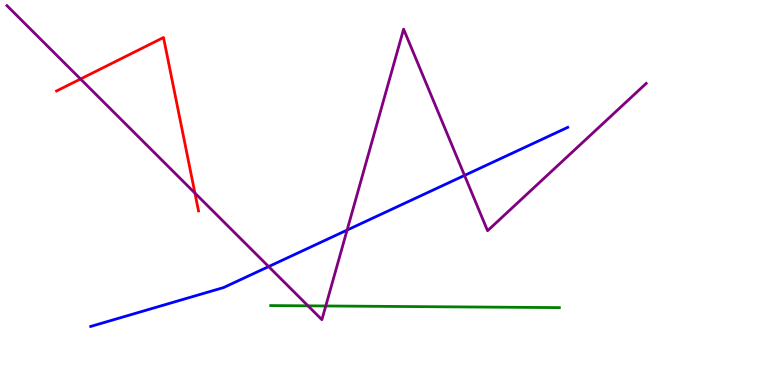[{'lines': ['blue', 'red'], 'intersections': []}, {'lines': ['green', 'red'], 'intersections': []}, {'lines': ['purple', 'red'], 'intersections': [{'x': 1.04, 'y': 7.95}, {'x': 2.52, 'y': 4.98}]}, {'lines': ['blue', 'green'], 'intersections': []}, {'lines': ['blue', 'purple'], 'intersections': [{'x': 3.47, 'y': 3.08}, {'x': 4.48, 'y': 4.02}, {'x': 5.99, 'y': 5.44}]}, {'lines': ['green', 'purple'], 'intersections': [{'x': 3.97, 'y': 2.06}, {'x': 4.2, 'y': 2.05}]}]